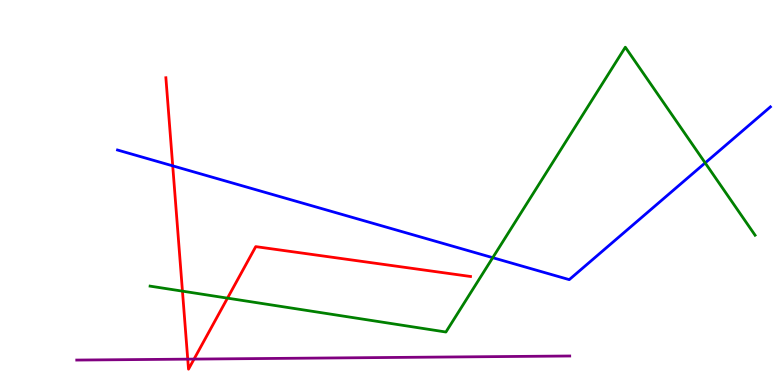[{'lines': ['blue', 'red'], 'intersections': [{'x': 2.23, 'y': 5.69}]}, {'lines': ['green', 'red'], 'intersections': [{'x': 2.35, 'y': 2.44}, {'x': 2.94, 'y': 2.26}]}, {'lines': ['purple', 'red'], 'intersections': [{'x': 2.42, 'y': 0.672}, {'x': 2.5, 'y': 0.673}]}, {'lines': ['blue', 'green'], 'intersections': [{'x': 6.36, 'y': 3.31}, {'x': 9.1, 'y': 5.77}]}, {'lines': ['blue', 'purple'], 'intersections': []}, {'lines': ['green', 'purple'], 'intersections': []}]